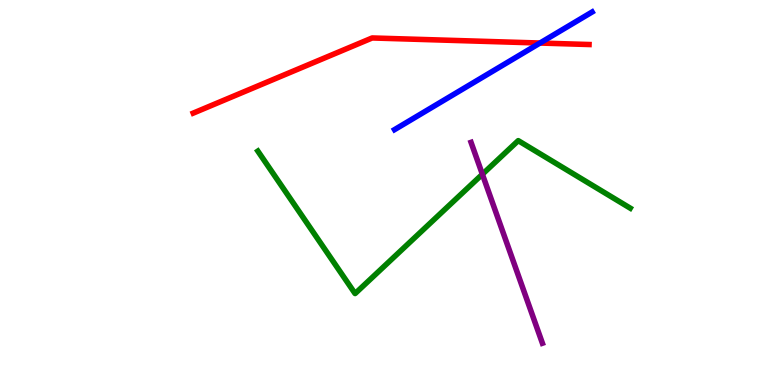[{'lines': ['blue', 'red'], 'intersections': [{'x': 6.97, 'y': 8.88}]}, {'lines': ['green', 'red'], 'intersections': []}, {'lines': ['purple', 'red'], 'intersections': []}, {'lines': ['blue', 'green'], 'intersections': []}, {'lines': ['blue', 'purple'], 'intersections': []}, {'lines': ['green', 'purple'], 'intersections': [{'x': 6.22, 'y': 5.47}]}]